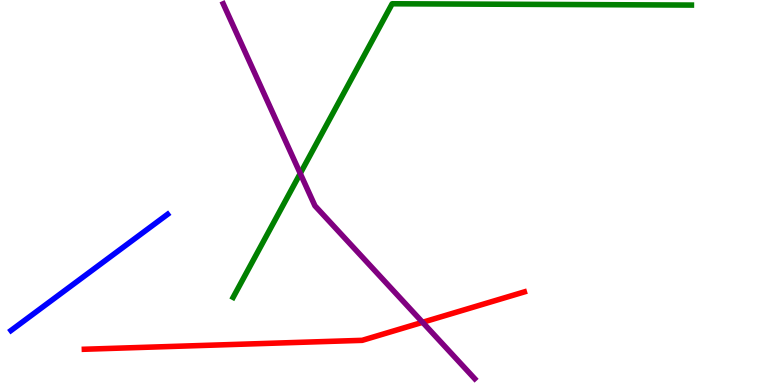[{'lines': ['blue', 'red'], 'intersections': []}, {'lines': ['green', 'red'], 'intersections': []}, {'lines': ['purple', 'red'], 'intersections': [{'x': 5.45, 'y': 1.63}]}, {'lines': ['blue', 'green'], 'intersections': []}, {'lines': ['blue', 'purple'], 'intersections': []}, {'lines': ['green', 'purple'], 'intersections': [{'x': 3.87, 'y': 5.49}]}]